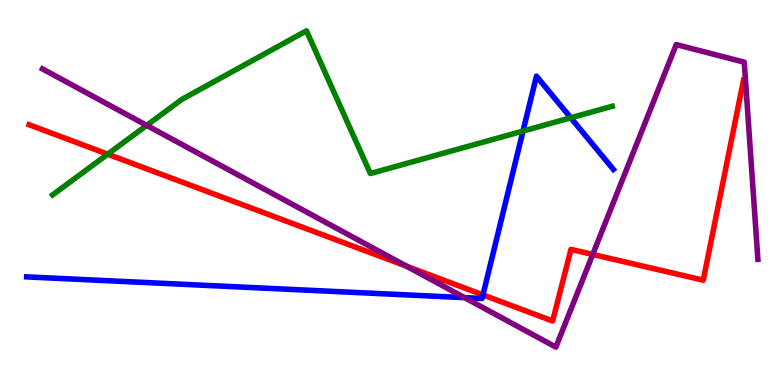[{'lines': ['blue', 'red'], 'intersections': [{'x': 6.23, 'y': 2.34}]}, {'lines': ['green', 'red'], 'intersections': [{'x': 1.39, 'y': 5.99}]}, {'lines': ['purple', 'red'], 'intersections': [{'x': 5.25, 'y': 3.08}, {'x': 7.65, 'y': 3.39}]}, {'lines': ['blue', 'green'], 'intersections': [{'x': 6.75, 'y': 6.6}, {'x': 7.37, 'y': 6.94}]}, {'lines': ['blue', 'purple'], 'intersections': [{'x': 5.99, 'y': 2.27}]}, {'lines': ['green', 'purple'], 'intersections': [{'x': 1.89, 'y': 6.74}]}]